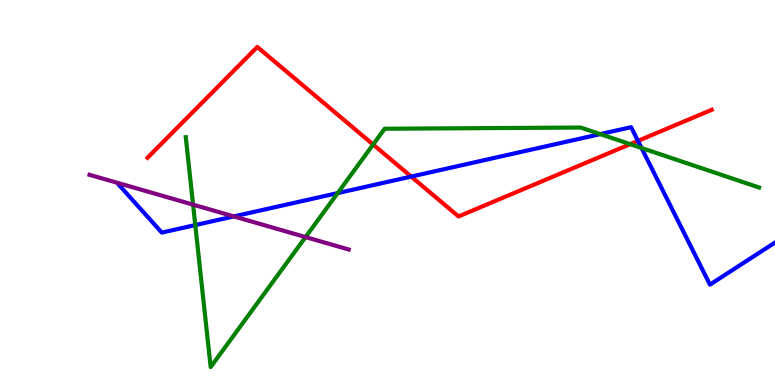[{'lines': ['blue', 'red'], 'intersections': [{'x': 5.31, 'y': 5.41}, {'x': 8.23, 'y': 6.34}]}, {'lines': ['green', 'red'], 'intersections': [{'x': 4.81, 'y': 6.25}, {'x': 8.13, 'y': 6.26}]}, {'lines': ['purple', 'red'], 'intersections': []}, {'lines': ['blue', 'green'], 'intersections': [{'x': 2.52, 'y': 4.15}, {'x': 4.36, 'y': 4.98}, {'x': 7.75, 'y': 6.52}, {'x': 8.28, 'y': 6.16}]}, {'lines': ['blue', 'purple'], 'intersections': [{'x': 3.02, 'y': 4.38}]}, {'lines': ['green', 'purple'], 'intersections': [{'x': 2.49, 'y': 4.68}, {'x': 3.94, 'y': 3.84}]}]